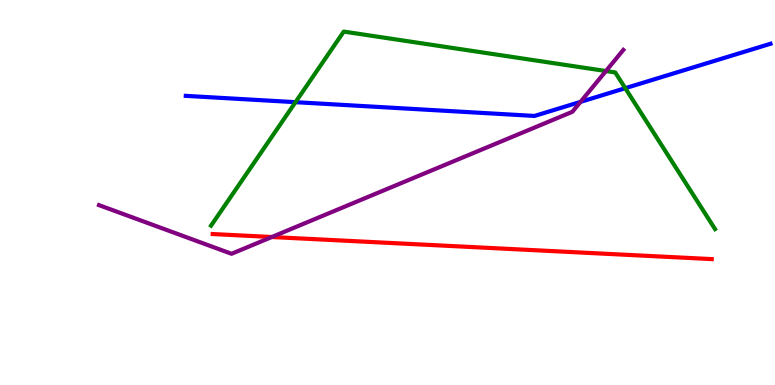[{'lines': ['blue', 'red'], 'intersections': []}, {'lines': ['green', 'red'], 'intersections': []}, {'lines': ['purple', 'red'], 'intersections': [{'x': 3.51, 'y': 3.84}]}, {'lines': ['blue', 'green'], 'intersections': [{'x': 3.81, 'y': 7.35}, {'x': 8.07, 'y': 7.71}]}, {'lines': ['blue', 'purple'], 'intersections': [{'x': 7.49, 'y': 7.35}]}, {'lines': ['green', 'purple'], 'intersections': [{'x': 7.82, 'y': 8.15}]}]